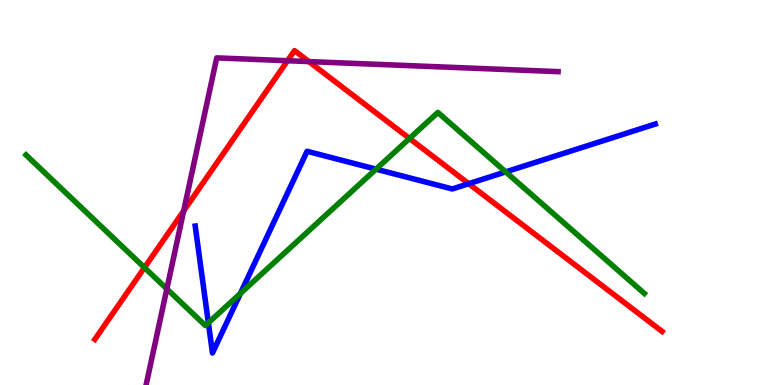[{'lines': ['blue', 'red'], 'intersections': [{'x': 6.05, 'y': 5.23}]}, {'lines': ['green', 'red'], 'intersections': [{'x': 1.86, 'y': 3.05}, {'x': 5.28, 'y': 6.4}]}, {'lines': ['purple', 'red'], 'intersections': [{'x': 2.37, 'y': 4.52}, {'x': 3.71, 'y': 8.42}, {'x': 3.99, 'y': 8.4}]}, {'lines': ['blue', 'green'], 'intersections': [{'x': 2.69, 'y': 1.62}, {'x': 3.1, 'y': 2.38}, {'x': 4.85, 'y': 5.61}, {'x': 6.52, 'y': 5.54}]}, {'lines': ['blue', 'purple'], 'intersections': []}, {'lines': ['green', 'purple'], 'intersections': [{'x': 2.15, 'y': 2.5}]}]